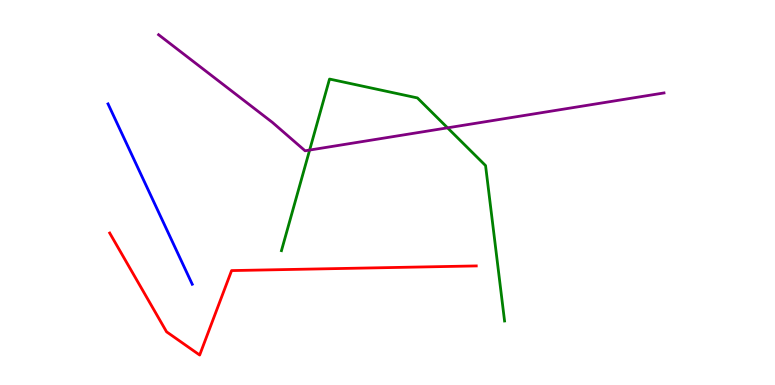[{'lines': ['blue', 'red'], 'intersections': []}, {'lines': ['green', 'red'], 'intersections': []}, {'lines': ['purple', 'red'], 'intersections': []}, {'lines': ['blue', 'green'], 'intersections': []}, {'lines': ['blue', 'purple'], 'intersections': []}, {'lines': ['green', 'purple'], 'intersections': [{'x': 4.0, 'y': 6.1}, {'x': 5.77, 'y': 6.68}]}]